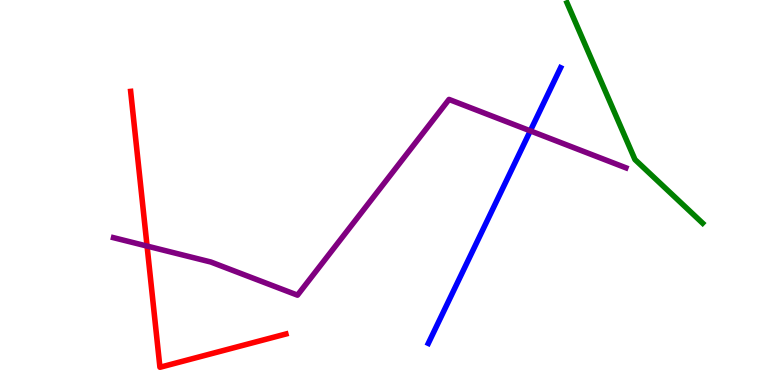[{'lines': ['blue', 'red'], 'intersections': []}, {'lines': ['green', 'red'], 'intersections': []}, {'lines': ['purple', 'red'], 'intersections': [{'x': 1.9, 'y': 3.61}]}, {'lines': ['blue', 'green'], 'intersections': []}, {'lines': ['blue', 'purple'], 'intersections': [{'x': 6.84, 'y': 6.6}]}, {'lines': ['green', 'purple'], 'intersections': []}]